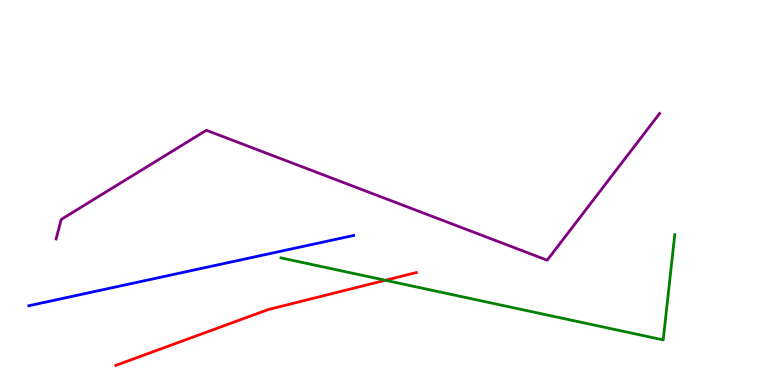[{'lines': ['blue', 'red'], 'intersections': []}, {'lines': ['green', 'red'], 'intersections': [{'x': 4.97, 'y': 2.72}]}, {'lines': ['purple', 'red'], 'intersections': []}, {'lines': ['blue', 'green'], 'intersections': []}, {'lines': ['blue', 'purple'], 'intersections': []}, {'lines': ['green', 'purple'], 'intersections': []}]